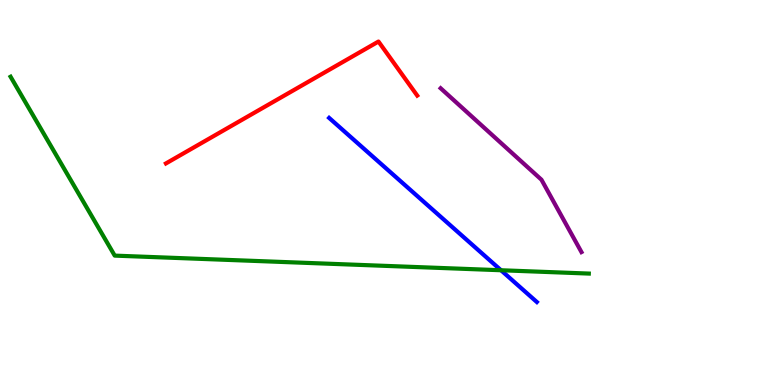[{'lines': ['blue', 'red'], 'intersections': []}, {'lines': ['green', 'red'], 'intersections': []}, {'lines': ['purple', 'red'], 'intersections': []}, {'lines': ['blue', 'green'], 'intersections': [{'x': 6.46, 'y': 2.98}]}, {'lines': ['blue', 'purple'], 'intersections': []}, {'lines': ['green', 'purple'], 'intersections': []}]